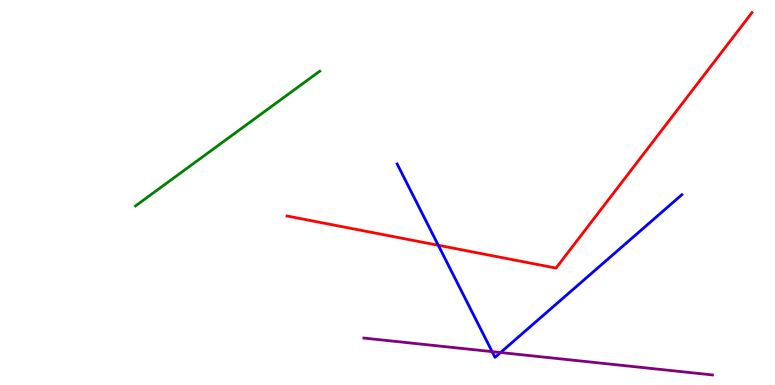[{'lines': ['blue', 'red'], 'intersections': [{'x': 5.66, 'y': 3.63}]}, {'lines': ['green', 'red'], 'intersections': []}, {'lines': ['purple', 'red'], 'intersections': []}, {'lines': ['blue', 'green'], 'intersections': []}, {'lines': ['blue', 'purple'], 'intersections': [{'x': 6.35, 'y': 0.867}, {'x': 6.46, 'y': 0.844}]}, {'lines': ['green', 'purple'], 'intersections': []}]